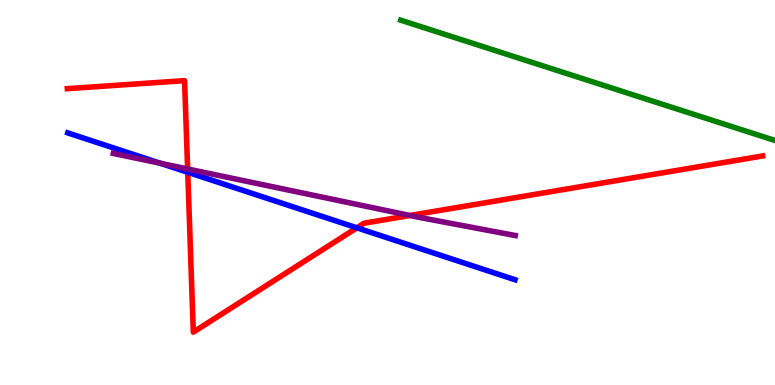[{'lines': ['blue', 'red'], 'intersections': [{'x': 2.42, 'y': 5.52}, {'x': 4.6, 'y': 4.08}]}, {'lines': ['green', 'red'], 'intersections': []}, {'lines': ['purple', 'red'], 'intersections': [{'x': 2.42, 'y': 5.61}, {'x': 5.29, 'y': 4.4}]}, {'lines': ['blue', 'green'], 'intersections': []}, {'lines': ['blue', 'purple'], 'intersections': [{'x': 2.07, 'y': 5.76}]}, {'lines': ['green', 'purple'], 'intersections': []}]